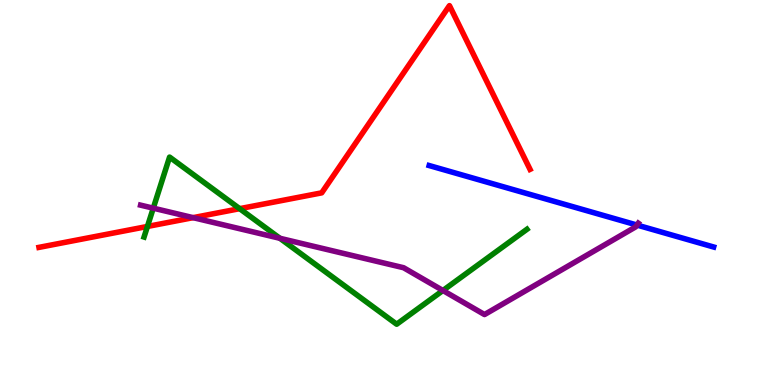[{'lines': ['blue', 'red'], 'intersections': []}, {'lines': ['green', 'red'], 'intersections': [{'x': 1.9, 'y': 4.12}, {'x': 3.09, 'y': 4.58}]}, {'lines': ['purple', 'red'], 'intersections': [{'x': 2.49, 'y': 4.35}]}, {'lines': ['blue', 'green'], 'intersections': []}, {'lines': ['blue', 'purple'], 'intersections': [{'x': 8.22, 'y': 4.15}]}, {'lines': ['green', 'purple'], 'intersections': [{'x': 1.98, 'y': 4.59}, {'x': 3.61, 'y': 3.81}, {'x': 5.72, 'y': 2.45}]}]